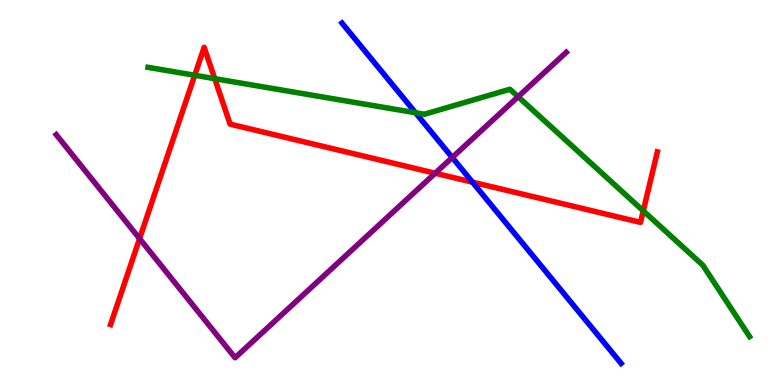[{'lines': ['blue', 'red'], 'intersections': [{'x': 6.1, 'y': 5.27}]}, {'lines': ['green', 'red'], 'intersections': [{'x': 2.51, 'y': 8.04}, {'x': 2.77, 'y': 7.96}, {'x': 8.3, 'y': 4.52}]}, {'lines': ['purple', 'red'], 'intersections': [{'x': 1.8, 'y': 3.8}, {'x': 5.61, 'y': 5.5}]}, {'lines': ['blue', 'green'], 'intersections': [{'x': 5.36, 'y': 7.07}]}, {'lines': ['blue', 'purple'], 'intersections': [{'x': 5.84, 'y': 5.91}]}, {'lines': ['green', 'purple'], 'intersections': [{'x': 6.69, 'y': 7.49}]}]